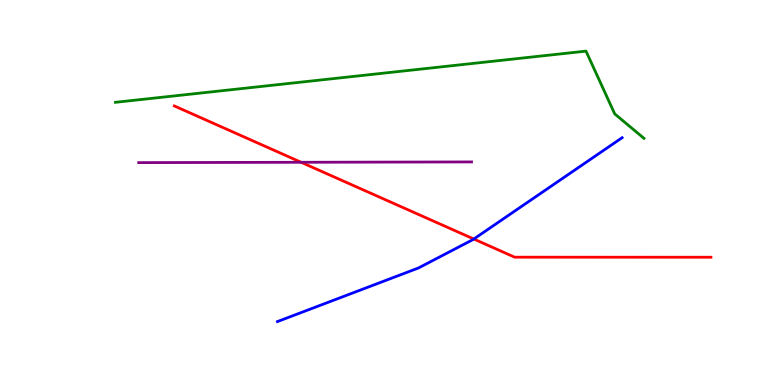[{'lines': ['blue', 'red'], 'intersections': [{'x': 6.11, 'y': 3.79}]}, {'lines': ['green', 'red'], 'intersections': []}, {'lines': ['purple', 'red'], 'intersections': [{'x': 3.89, 'y': 5.78}]}, {'lines': ['blue', 'green'], 'intersections': []}, {'lines': ['blue', 'purple'], 'intersections': []}, {'lines': ['green', 'purple'], 'intersections': []}]